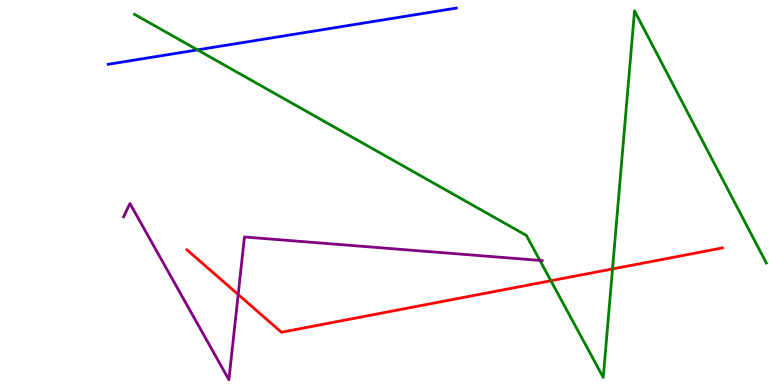[{'lines': ['blue', 'red'], 'intersections': []}, {'lines': ['green', 'red'], 'intersections': [{'x': 7.11, 'y': 2.71}, {'x': 7.9, 'y': 3.01}]}, {'lines': ['purple', 'red'], 'intersections': [{'x': 3.07, 'y': 2.35}]}, {'lines': ['blue', 'green'], 'intersections': [{'x': 2.55, 'y': 8.7}]}, {'lines': ['blue', 'purple'], 'intersections': []}, {'lines': ['green', 'purple'], 'intersections': [{'x': 6.97, 'y': 3.24}]}]